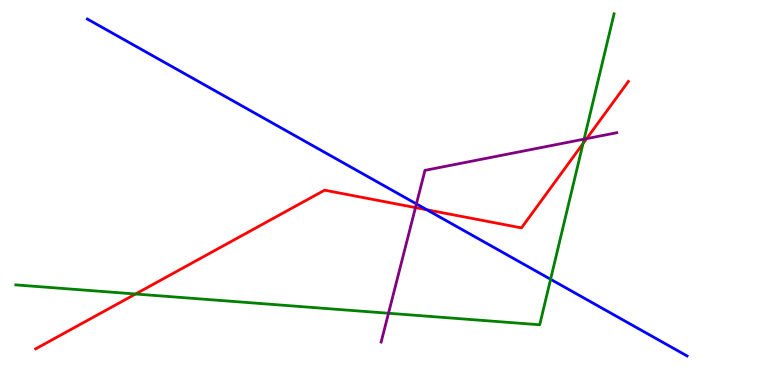[{'lines': ['blue', 'red'], 'intersections': [{'x': 5.51, 'y': 4.55}]}, {'lines': ['green', 'red'], 'intersections': [{'x': 1.75, 'y': 2.36}, {'x': 7.52, 'y': 6.27}]}, {'lines': ['purple', 'red'], 'intersections': [{'x': 5.36, 'y': 4.61}, {'x': 7.57, 'y': 6.4}]}, {'lines': ['blue', 'green'], 'intersections': [{'x': 7.1, 'y': 2.75}]}, {'lines': ['blue', 'purple'], 'intersections': [{'x': 5.37, 'y': 4.7}]}, {'lines': ['green', 'purple'], 'intersections': [{'x': 5.01, 'y': 1.86}, {'x': 7.54, 'y': 6.39}]}]